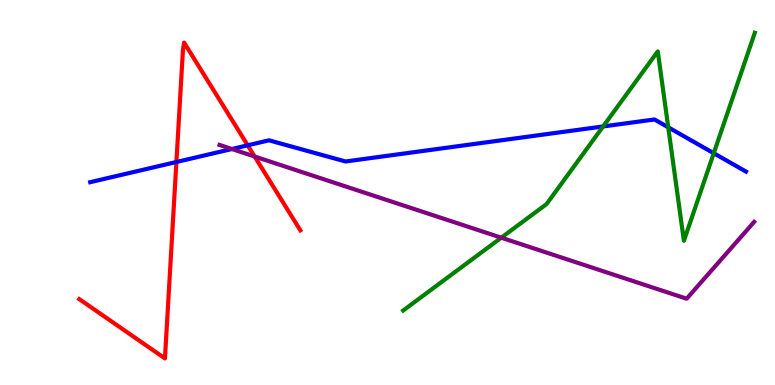[{'lines': ['blue', 'red'], 'intersections': [{'x': 2.28, 'y': 5.79}, {'x': 3.2, 'y': 6.23}]}, {'lines': ['green', 'red'], 'intersections': []}, {'lines': ['purple', 'red'], 'intersections': [{'x': 3.29, 'y': 5.94}]}, {'lines': ['blue', 'green'], 'intersections': [{'x': 7.78, 'y': 6.72}, {'x': 8.62, 'y': 6.69}, {'x': 9.21, 'y': 6.02}]}, {'lines': ['blue', 'purple'], 'intersections': [{'x': 2.99, 'y': 6.13}]}, {'lines': ['green', 'purple'], 'intersections': [{'x': 6.47, 'y': 3.83}]}]